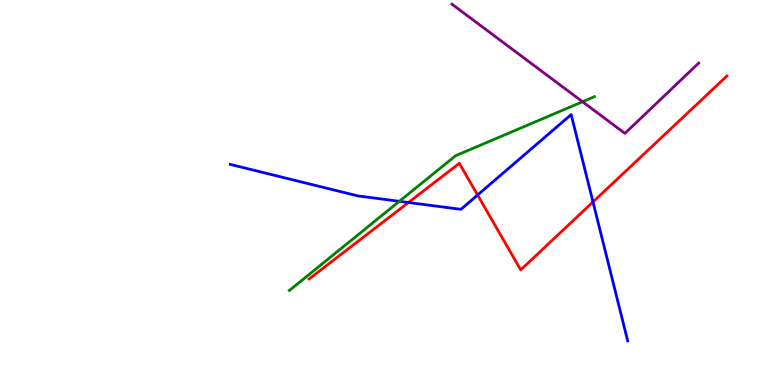[{'lines': ['blue', 'red'], 'intersections': [{'x': 5.27, 'y': 4.74}, {'x': 6.16, 'y': 4.93}, {'x': 7.65, 'y': 4.75}]}, {'lines': ['green', 'red'], 'intersections': []}, {'lines': ['purple', 'red'], 'intersections': []}, {'lines': ['blue', 'green'], 'intersections': [{'x': 5.15, 'y': 4.77}]}, {'lines': ['blue', 'purple'], 'intersections': []}, {'lines': ['green', 'purple'], 'intersections': [{'x': 7.52, 'y': 7.36}]}]